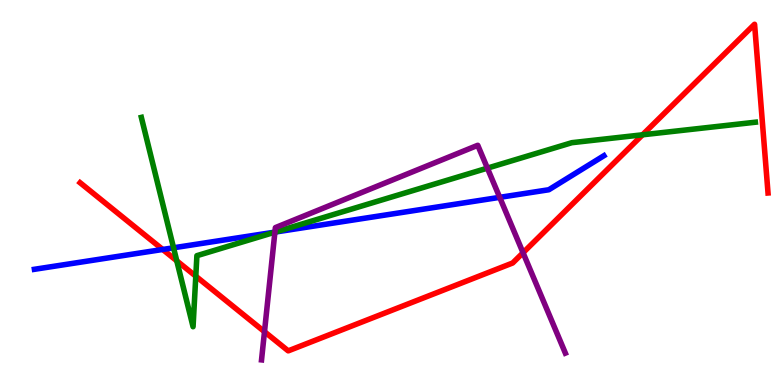[{'lines': ['blue', 'red'], 'intersections': [{'x': 2.1, 'y': 3.52}]}, {'lines': ['green', 'red'], 'intersections': [{'x': 2.28, 'y': 3.23}, {'x': 2.53, 'y': 2.83}, {'x': 8.29, 'y': 6.5}]}, {'lines': ['purple', 'red'], 'intersections': [{'x': 3.41, 'y': 1.38}, {'x': 6.75, 'y': 3.44}]}, {'lines': ['blue', 'green'], 'intersections': [{'x': 2.24, 'y': 3.56}, {'x': 3.55, 'y': 3.97}]}, {'lines': ['blue', 'purple'], 'intersections': [{'x': 3.55, 'y': 3.97}, {'x': 6.45, 'y': 4.87}]}, {'lines': ['green', 'purple'], 'intersections': [{'x': 3.55, 'y': 3.97}, {'x': 6.29, 'y': 5.63}]}]